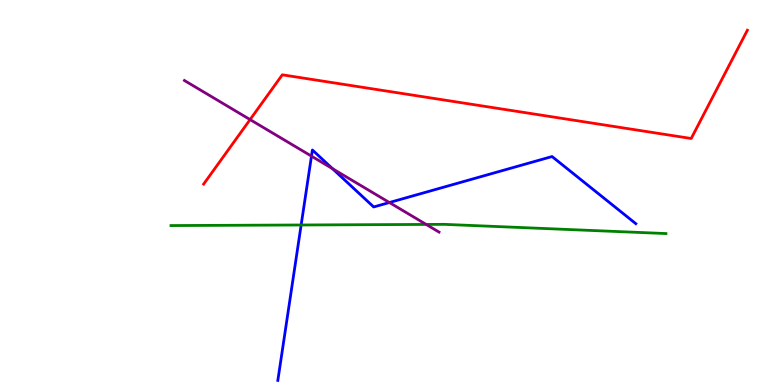[{'lines': ['blue', 'red'], 'intersections': []}, {'lines': ['green', 'red'], 'intersections': []}, {'lines': ['purple', 'red'], 'intersections': [{'x': 3.23, 'y': 6.89}]}, {'lines': ['blue', 'green'], 'intersections': [{'x': 3.89, 'y': 4.16}]}, {'lines': ['blue', 'purple'], 'intersections': [{'x': 4.02, 'y': 5.94}, {'x': 4.29, 'y': 5.62}, {'x': 5.02, 'y': 4.74}]}, {'lines': ['green', 'purple'], 'intersections': [{'x': 5.5, 'y': 4.17}]}]